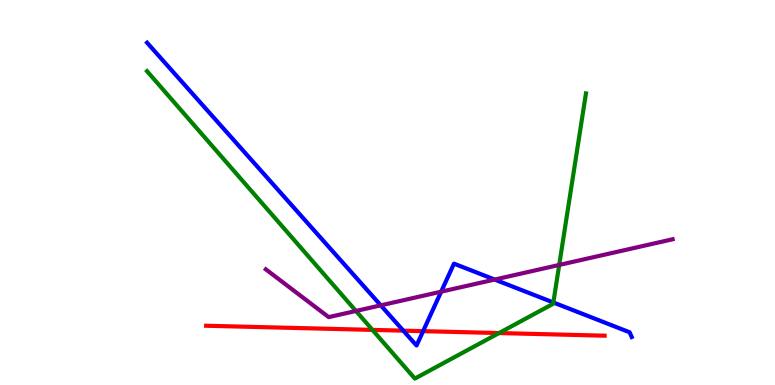[{'lines': ['blue', 'red'], 'intersections': [{'x': 5.2, 'y': 1.41}, {'x': 5.46, 'y': 1.4}]}, {'lines': ['green', 'red'], 'intersections': [{'x': 4.81, 'y': 1.43}, {'x': 6.44, 'y': 1.35}]}, {'lines': ['purple', 'red'], 'intersections': []}, {'lines': ['blue', 'green'], 'intersections': [{'x': 7.14, 'y': 2.14}]}, {'lines': ['blue', 'purple'], 'intersections': [{'x': 4.91, 'y': 2.07}, {'x': 5.69, 'y': 2.42}, {'x': 6.38, 'y': 2.74}]}, {'lines': ['green', 'purple'], 'intersections': [{'x': 4.59, 'y': 1.92}, {'x': 7.22, 'y': 3.12}]}]